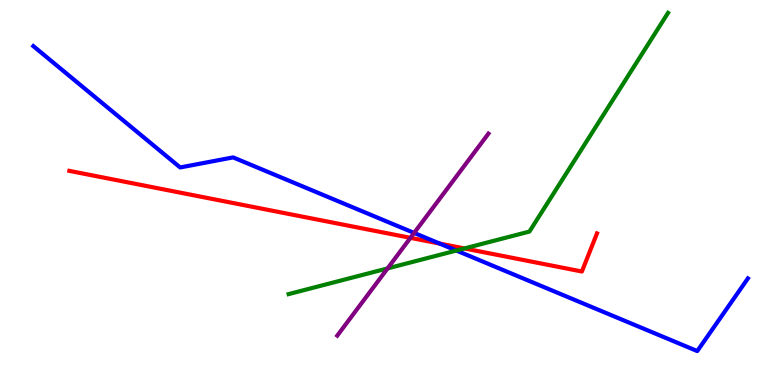[{'lines': ['blue', 'red'], 'intersections': [{'x': 5.67, 'y': 3.67}]}, {'lines': ['green', 'red'], 'intersections': [{'x': 5.99, 'y': 3.55}]}, {'lines': ['purple', 'red'], 'intersections': [{'x': 5.3, 'y': 3.82}]}, {'lines': ['blue', 'green'], 'intersections': [{'x': 5.89, 'y': 3.49}]}, {'lines': ['blue', 'purple'], 'intersections': [{'x': 5.34, 'y': 3.95}]}, {'lines': ['green', 'purple'], 'intersections': [{'x': 5.0, 'y': 3.03}]}]